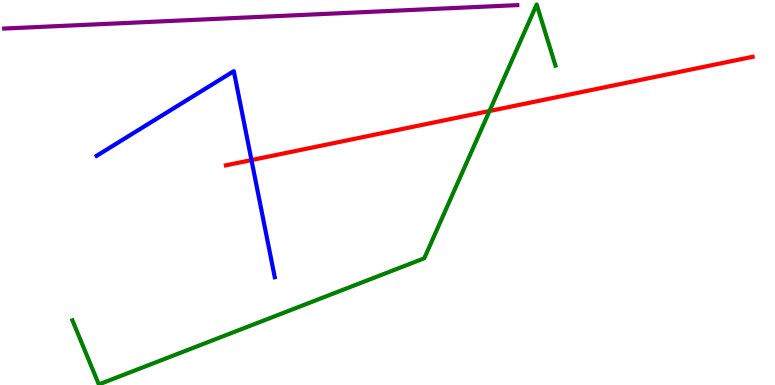[{'lines': ['blue', 'red'], 'intersections': [{'x': 3.24, 'y': 5.84}]}, {'lines': ['green', 'red'], 'intersections': [{'x': 6.32, 'y': 7.12}]}, {'lines': ['purple', 'red'], 'intersections': []}, {'lines': ['blue', 'green'], 'intersections': []}, {'lines': ['blue', 'purple'], 'intersections': []}, {'lines': ['green', 'purple'], 'intersections': []}]